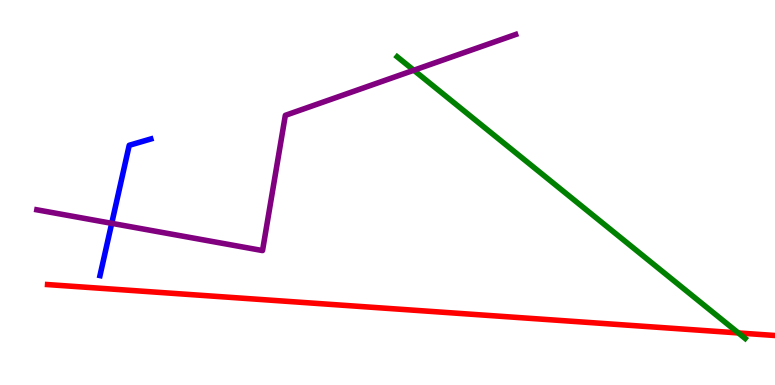[{'lines': ['blue', 'red'], 'intersections': []}, {'lines': ['green', 'red'], 'intersections': [{'x': 9.53, 'y': 1.35}]}, {'lines': ['purple', 'red'], 'intersections': []}, {'lines': ['blue', 'green'], 'intersections': []}, {'lines': ['blue', 'purple'], 'intersections': [{'x': 1.44, 'y': 4.2}]}, {'lines': ['green', 'purple'], 'intersections': [{'x': 5.34, 'y': 8.18}]}]